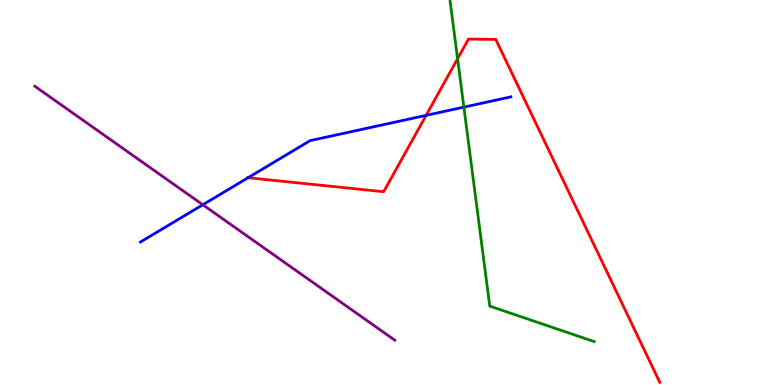[{'lines': ['blue', 'red'], 'intersections': [{'x': 3.2, 'y': 5.38}, {'x': 5.5, 'y': 7.0}]}, {'lines': ['green', 'red'], 'intersections': [{'x': 5.9, 'y': 8.47}]}, {'lines': ['purple', 'red'], 'intersections': []}, {'lines': ['blue', 'green'], 'intersections': [{'x': 5.99, 'y': 7.22}]}, {'lines': ['blue', 'purple'], 'intersections': [{'x': 2.62, 'y': 4.68}]}, {'lines': ['green', 'purple'], 'intersections': []}]